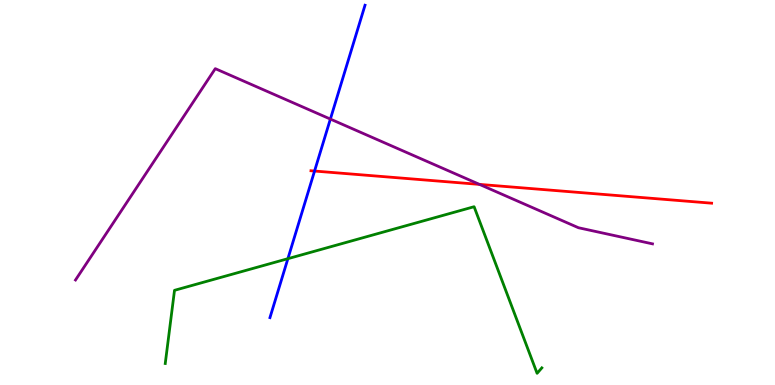[{'lines': ['blue', 'red'], 'intersections': [{'x': 4.06, 'y': 5.56}]}, {'lines': ['green', 'red'], 'intersections': []}, {'lines': ['purple', 'red'], 'intersections': [{'x': 6.19, 'y': 5.21}]}, {'lines': ['blue', 'green'], 'intersections': [{'x': 3.71, 'y': 3.28}]}, {'lines': ['blue', 'purple'], 'intersections': [{'x': 4.26, 'y': 6.91}]}, {'lines': ['green', 'purple'], 'intersections': []}]